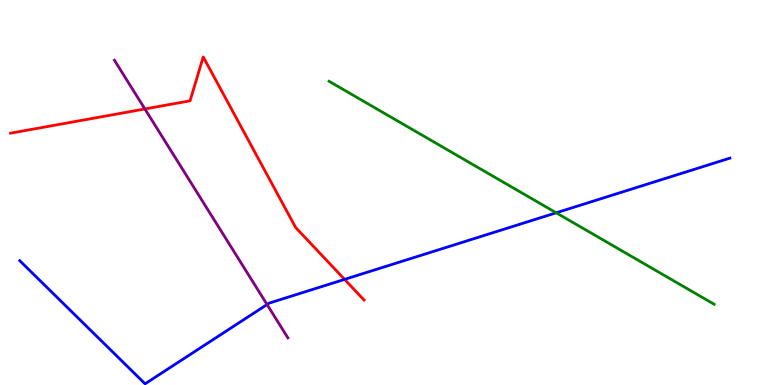[{'lines': ['blue', 'red'], 'intersections': [{'x': 4.45, 'y': 2.74}]}, {'lines': ['green', 'red'], 'intersections': []}, {'lines': ['purple', 'red'], 'intersections': [{'x': 1.87, 'y': 7.17}]}, {'lines': ['blue', 'green'], 'intersections': [{'x': 7.18, 'y': 4.47}]}, {'lines': ['blue', 'purple'], 'intersections': [{'x': 3.45, 'y': 2.09}]}, {'lines': ['green', 'purple'], 'intersections': []}]